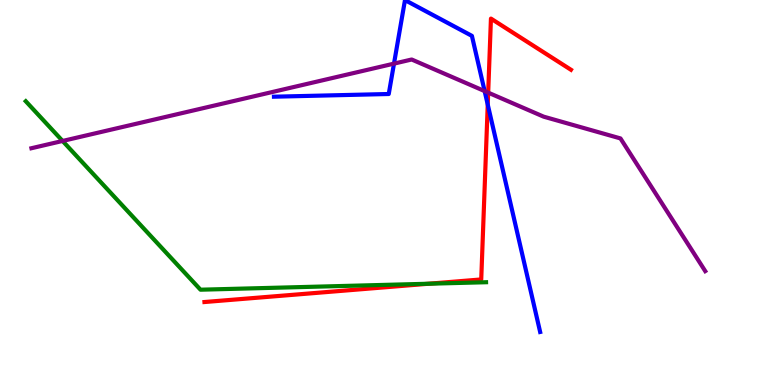[{'lines': ['blue', 'red'], 'intersections': [{'x': 6.29, 'y': 7.28}]}, {'lines': ['green', 'red'], 'intersections': [{'x': 5.53, 'y': 2.63}]}, {'lines': ['purple', 'red'], 'intersections': [{'x': 6.3, 'y': 7.59}]}, {'lines': ['blue', 'green'], 'intersections': []}, {'lines': ['blue', 'purple'], 'intersections': [{'x': 5.08, 'y': 8.35}, {'x': 6.25, 'y': 7.63}]}, {'lines': ['green', 'purple'], 'intersections': [{'x': 0.808, 'y': 6.34}]}]